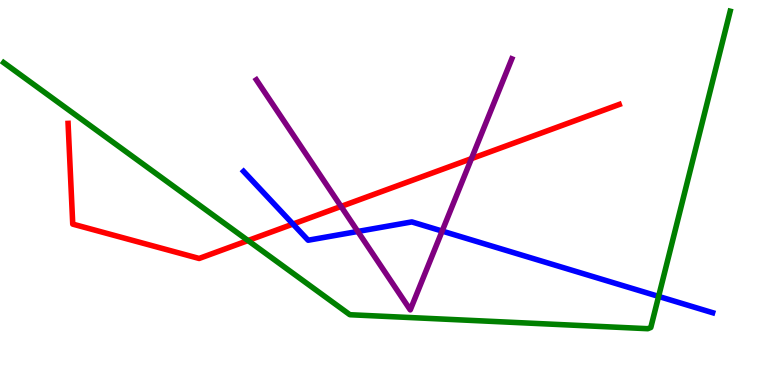[{'lines': ['blue', 'red'], 'intersections': [{'x': 3.78, 'y': 4.18}]}, {'lines': ['green', 'red'], 'intersections': [{'x': 3.2, 'y': 3.75}]}, {'lines': ['purple', 'red'], 'intersections': [{'x': 4.4, 'y': 4.64}, {'x': 6.08, 'y': 5.88}]}, {'lines': ['blue', 'green'], 'intersections': [{'x': 8.5, 'y': 2.3}]}, {'lines': ['blue', 'purple'], 'intersections': [{'x': 4.62, 'y': 3.99}, {'x': 5.71, 'y': 4.0}]}, {'lines': ['green', 'purple'], 'intersections': []}]